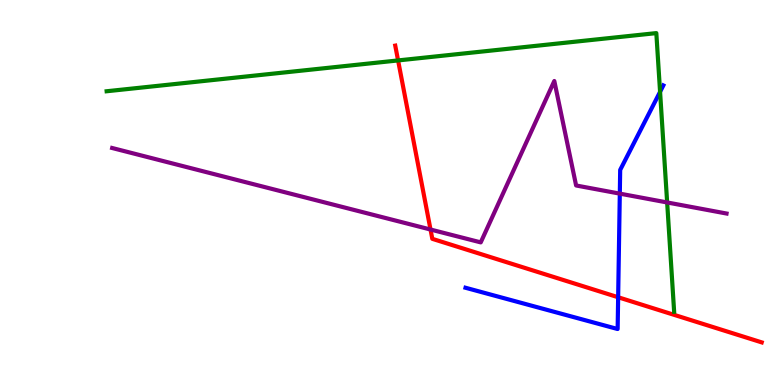[{'lines': ['blue', 'red'], 'intersections': [{'x': 7.98, 'y': 2.28}]}, {'lines': ['green', 'red'], 'intersections': [{'x': 5.14, 'y': 8.43}]}, {'lines': ['purple', 'red'], 'intersections': [{'x': 5.56, 'y': 4.04}]}, {'lines': ['blue', 'green'], 'intersections': [{'x': 8.52, 'y': 7.62}]}, {'lines': ['blue', 'purple'], 'intersections': [{'x': 8.0, 'y': 4.97}]}, {'lines': ['green', 'purple'], 'intersections': [{'x': 8.61, 'y': 4.74}]}]